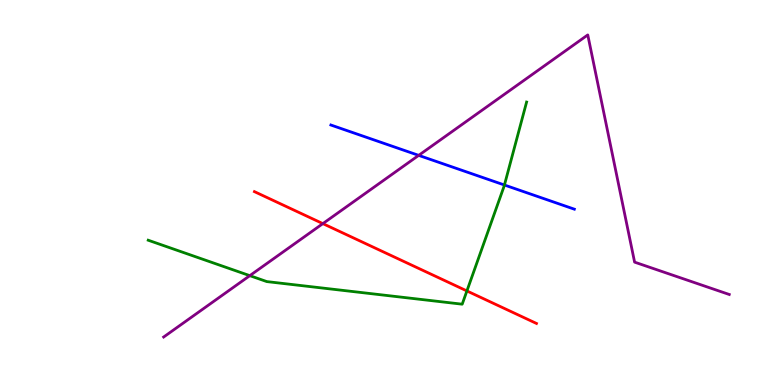[{'lines': ['blue', 'red'], 'intersections': []}, {'lines': ['green', 'red'], 'intersections': [{'x': 6.02, 'y': 2.44}]}, {'lines': ['purple', 'red'], 'intersections': [{'x': 4.17, 'y': 4.19}]}, {'lines': ['blue', 'green'], 'intersections': [{'x': 6.51, 'y': 5.19}]}, {'lines': ['blue', 'purple'], 'intersections': [{'x': 5.4, 'y': 5.96}]}, {'lines': ['green', 'purple'], 'intersections': [{'x': 3.22, 'y': 2.84}]}]